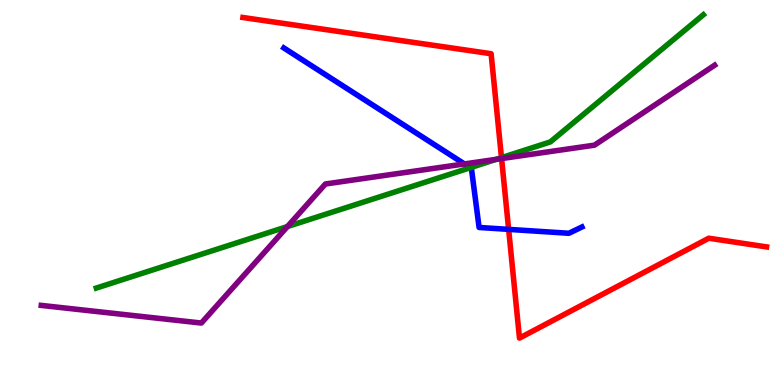[{'lines': ['blue', 'red'], 'intersections': [{'x': 6.56, 'y': 4.04}]}, {'lines': ['green', 'red'], 'intersections': [{'x': 6.47, 'y': 5.91}]}, {'lines': ['purple', 'red'], 'intersections': [{'x': 6.47, 'y': 5.88}]}, {'lines': ['blue', 'green'], 'intersections': [{'x': 6.07, 'y': 5.64}]}, {'lines': ['blue', 'purple'], 'intersections': [{'x': 5.99, 'y': 5.74}]}, {'lines': ['green', 'purple'], 'intersections': [{'x': 3.71, 'y': 4.12}, {'x': 6.4, 'y': 5.86}]}]